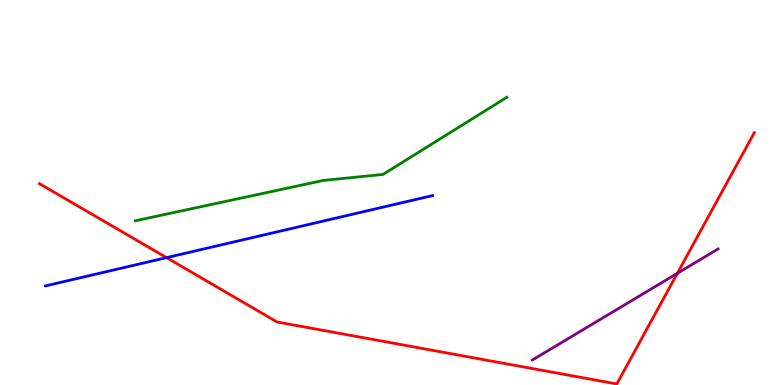[{'lines': ['blue', 'red'], 'intersections': [{'x': 2.15, 'y': 3.31}]}, {'lines': ['green', 'red'], 'intersections': []}, {'lines': ['purple', 'red'], 'intersections': [{'x': 8.74, 'y': 2.9}]}, {'lines': ['blue', 'green'], 'intersections': []}, {'lines': ['blue', 'purple'], 'intersections': []}, {'lines': ['green', 'purple'], 'intersections': []}]